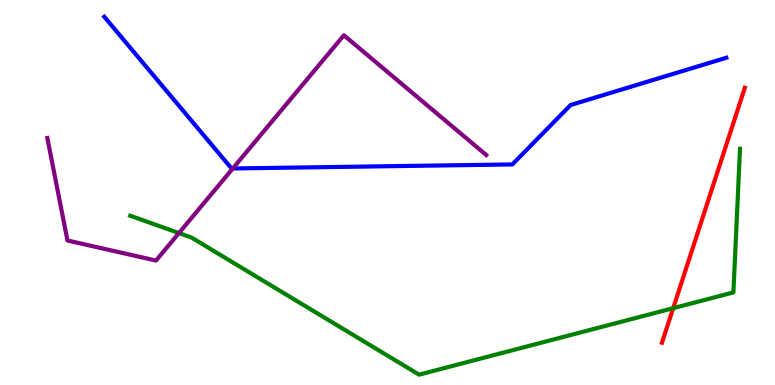[{'lines': ['blue', 'red'], 'intersections': []}, {'lines': ['green', 'red'], 'intersections': [{'x': 8.69, 'y': 2.0}]}, {'lines': ['purple', 'red'], 'intersections': []}, {'lines': ['blue', 'green'], 'intersections': []}, {'lines': ['blue', 'purple'], 'intersections': [{'x': 3.0, 'y': 5.62}]}, {'lines': ['green', 'purple'], 'intersections': [{'x': 2.31, 'y': 3.95}]}]